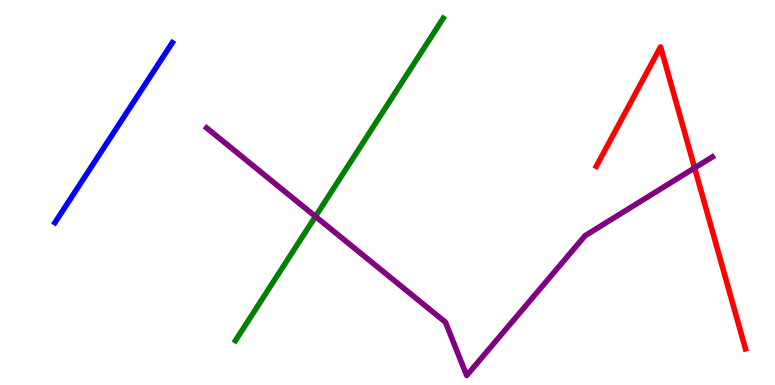[{'lines': ['blue', 'red'], 'intersections': []}, {'lines': ['green', 'red'], 'intersections': []}, {'lines': ['purple', 'red'], 'intersections': [{'x': 8.96, 'y': 5.64}]}, {'lines': ['blue', 'green'], 'intersections': []}, {'lines': ['blue', 'purple'], 'intersections': []}, {'lines': ['green', 'purple'], 'intersections': [{'x': 4.07, 'y': 4.38}]}]